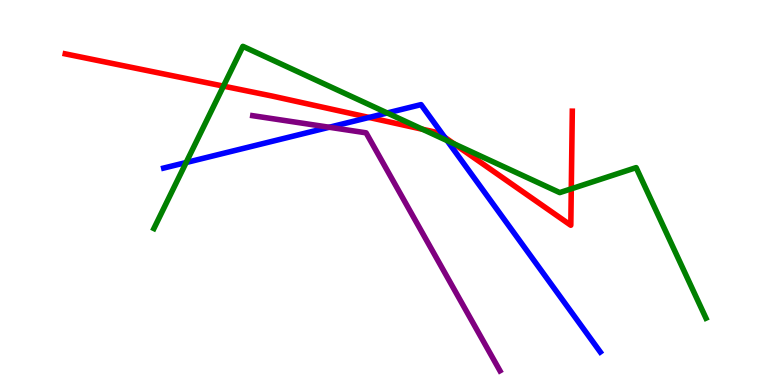[{'lines': ['blue', 'red'], 'intersections': [{'x': 4.76, 'y': 6.95}, {'x': 5.74, 'y': 6.43}]}, {'lines': ['green', 'red'], 'intersections': [{'x': 2.88, 'y': 7.76}, {'x': 5.45, 'y': 6.64}, {'x': 5.86, 'y': 6.27}, {'x': 7.37, 'y': 5.1}]}, {'lines': ['purple', 'red'], 'intersections': []}, {'lines': ['blue', 'green'], 'intersections': [{'x': 2.4, 'y': 5.78}, {'x': 5.0, 'y': 7.07}, {'x': 5.77, 'y': 6.35}]}, {'lines': ['blue', 'purple'], 'intersections': [{'x': 4.25, 'y': 6.69}]}, {'lines': ['green', 'purple'], 'intersections': []}]